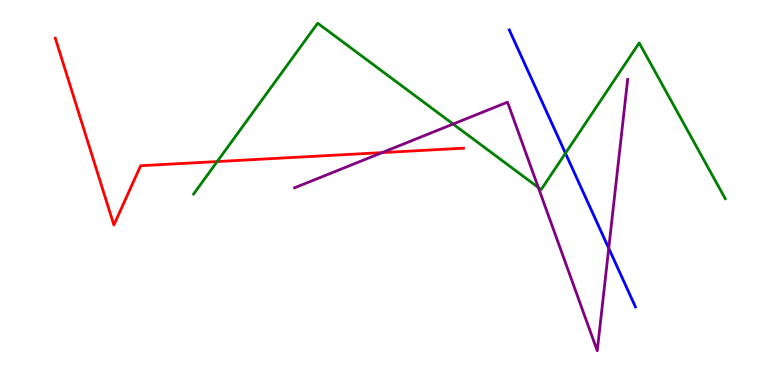[{'lines': ['blue', 'red'], 'intersections': []}, {'lines': ['green', 'red'], 'intersections': [{'x': 2.8, 'y': 5.8}]}, {'lines': ['purple', 'red'], 'intersections': [{'x': 4.93, 'y': 6.04}]}, {'lines': ['blue', 'green'], 'intersections': [{'x': 7.3, 'y': 6.02}]}, {'lines': ['blue', 'purple'], 'intersections': [{'x': 7.85, 'y': 3.55}]}, {'lines': ['green', 'purple'], 'intersections': [{'x': 5.85, 'y': 6.78}, {'x': 6.95, 'y': 5.13}]}]